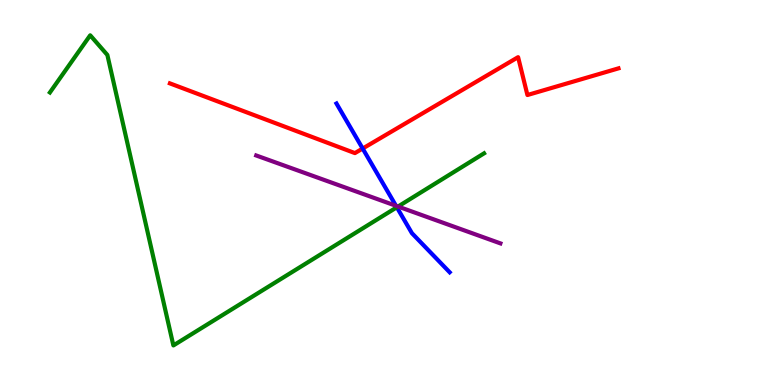[{'lines': ['blue', 'red'], 'intersections': [{'x': 4.68, 'y': 6.14}]}, {'lines': ['green', 'red'], 'intersections': []}, {'lines': ['purple', 'red'], 'intersections': []}, {'lines': ['blue', 'green'], 'intersections': [{'x': 5.12, 'y': 4.62}]}, {'lines': ['blue', 'purple'], 'intersections': [{'x': 5.11, 'y': 4.65}]}, {'lines': ['green', 'purple'], 'intersections': [{'x': 5.14, 'y': 4.64}]}]